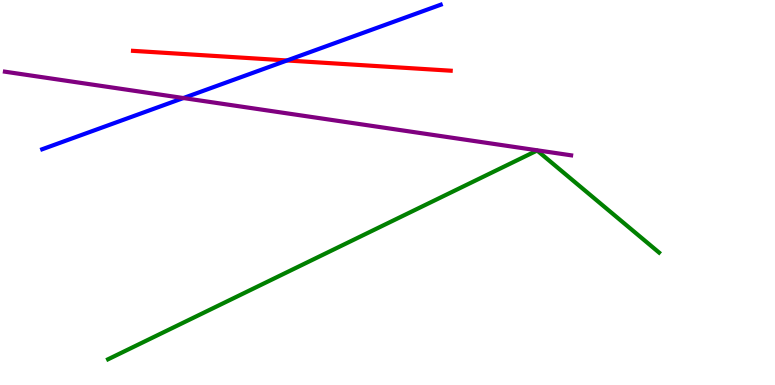[{'lines': ['blue', 'red'], 'intersections': [{'x': 3.7, 'y': 8.43}]}, {'lines': ['green', 'red'], 'intersections': []}, {'lines': ['purple', 'red'], 'intersections': []}, {'lines': ['blue', 'green'], 'intersections': []}, {'lines': ['blue', 'purple'], 'intersections': [{'x': 2.37, 'y': 7.45}]}, {'lines': ['green', 'purple'], 'intersections': []}]